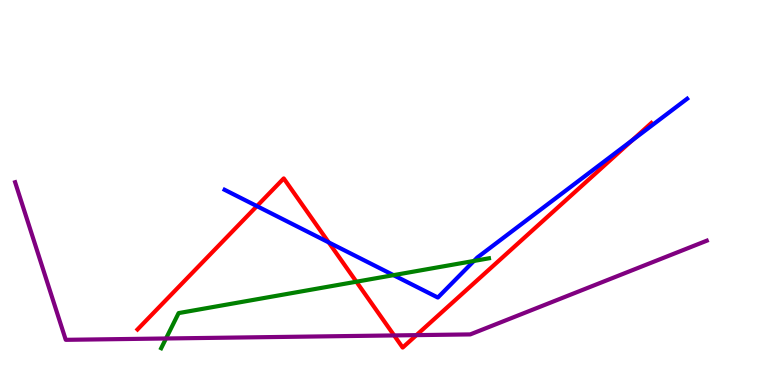[{'lines': ['blue', 'red'], 'intersections': [{'x': 3.32, 'y': 4.65}, {'x': 4.24, 'y': 3.7}, {'x': 8.16, 'y': 6.36}]}, {'lines': ['green', 'red'], 'intersections': [{'x': 4.6, 'y': 2.68}]}, {'lines': ['purple', 'red'], 'intersections': [{'x': 5.09, 'y': 1.29}, {'x': 5.37, 'y': 1.3}]}, {'lines': ['blue', 'green'], 'intersections': [{'x': 5.08, 'y': 2.85}, {'x': 6.12, 'y': 3.22}]}, {'lines': ['blue', 'purple'], 'intersections': []}, {'lines': ['green', 'purple'], 'intersections': [{'x': 2.14, 'y': 1.21}]}]